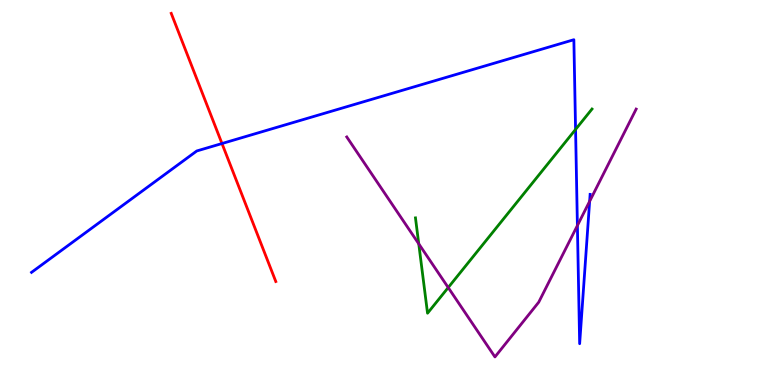[{'lines': ['blue', 'red'], 'intersections': [{'x': 2.86, 'y': 6.27}]}, {'lines': ['green', 'red'], 'intersections': []}, {'lines': ['purple', 'red'], 'intersections': []}, {'lines': ['blue', 'green'], 'intersections': [{'x': 7.43, 'y': 6.64}]}, {'lines': ['blue', 'purple'], 'intersections': [{'x': 7.45, 'y': 4.14}, {'x': 7.61, 'y': 4.77}]}, {'lines': ['green', 'purple'], 'intersections': [{'x': 5.4, 'y': 3.67}, {'x': 5.78, 'y': 2.53}]}]